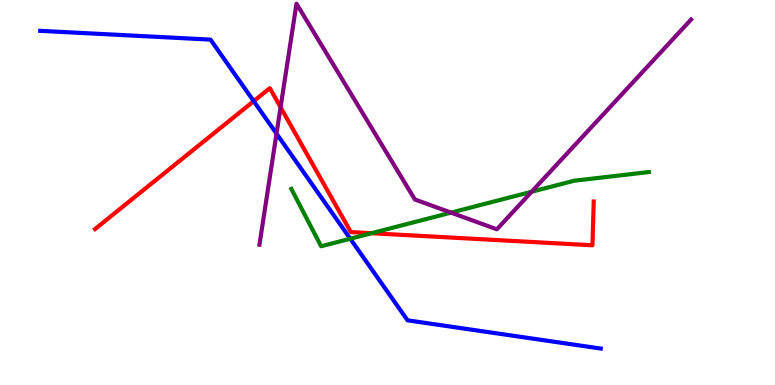[{'lines': ['blue', 'red'], 'intersections': [{'x': 3.27, 'y': 7.37}]}, {'lines': ['green', 'red'], 'intersections': [{'x': 4.79, 'y': 3.94}]}, {'lines': ['purple', 'red'], 'intersections': [{'x': 3.62, 'y': 7.21}]}, {'lines': ['blue', 'green'], 'intersections': [{'x': 4.52, 'y': 3.8}]}, {'lines': ['blue', 'purple'], 'intersections': [{'x': 3.57, 'y': 6.53}]}, {'lines': ['green', 'purple'], 'intersections': [{'x': 5.82, 'y': 4.48}, {'x': 6.86, 'y': 5.02}]}]